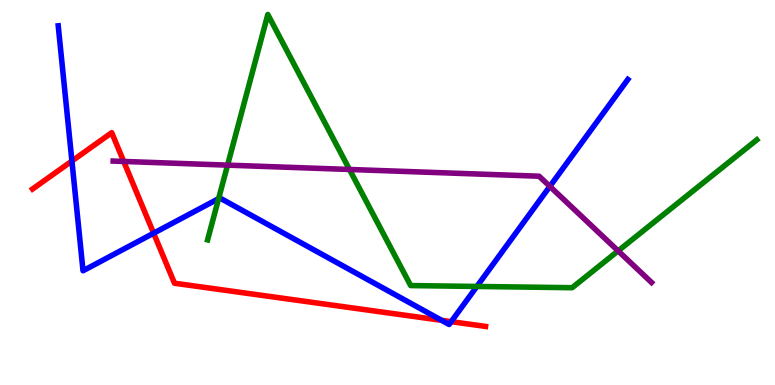[{'lines': ['blue', 'red'], 'intersections': [{'x': 0.928, 'y': 5.82}, {'x': 1.98, 'y': 3.94}, {'x': 5.7, 'y': 1.68}, {'x': 5.82, 'y': 1.65}]}, {'lines': ['green', 'red'], 'intersections': []}, {'lines': ['purple', 'red'], 'intersections': [{'x': 1.6, 'y': 5.81}]}, {'lines': ['blue', 'green'], 'intersections': [{'x': 2.82, 'y': 4.84}, {'x': 6.15, 'y': 2.56}]}, {'lines': ['blue', 'purple'], 'intersections': [{'x': 7.09, 'y': 5.16}]}, {'lines': ['green', 'purple'], 'intersections': [{'x': 2.94, 'y': 5.71}, {'x': 4.51, 'y': 5.6}, {'x': 7.98, 'y': 3.48}]}]